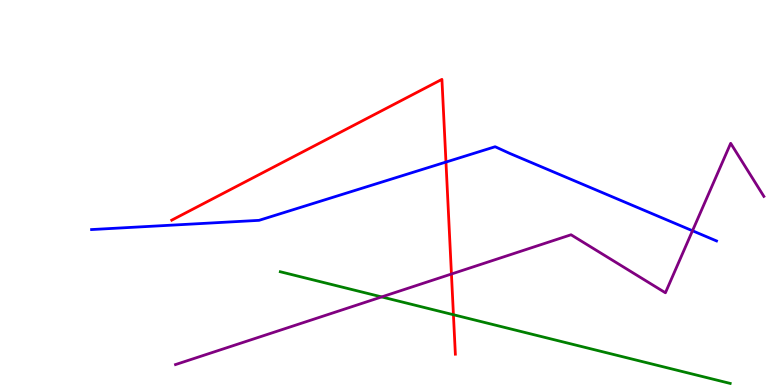[{'lines': ['blue', 'red'], 'intersections': [{'x': 5.75, 'y': 5.79}]}, {'lines': ['green', 'red'], 'intersections': [{'x': 5.85, 'y': 1.83}]}, {'lines': ['purple', 'red'], 'intersections': [{'x': 5.82, 'y': 2.88}]}, {'lines': ['blue', 'green'], 'intersections': []}, {'lines': ['blue', 'purple'], 'intersections': [{'x': 8.94, 'y': 4.01}]}, {'lines': ['green', 'purple'], 'intersections': [{'x': 4.92, 'y': 2.29}]}]